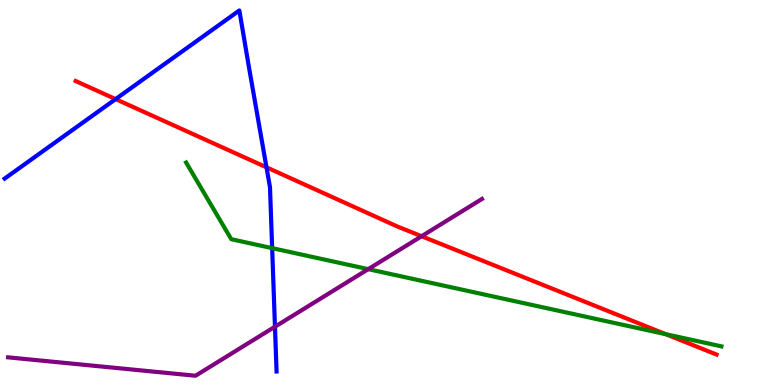[{'lines': ['blue', 'red'], 'intersections': [{'x': 1.49, 'y': 7.43}, {'x': 3.44, 'y': 5.65}]}, {'lines': ['green', 'red'], 'intersections': [{'x': 8.59, 'y': 1.32}]}, {'lines': ['purple', 'red'], 'intersections': [{'x': 5.44, 'y': 3.86}]}, {'lines': ['blue', 'green'], 'intersections': [{'x': 3.51, 'y': 3.55}]}, {'lines': ['blue', 'purple'], 'intersections': [{'x': 3.55, 'y': 1.51}]}, {'lines': ['green', 'purple'], 'intersections': [{'x': 4.75, 'y': 3.01}]}]